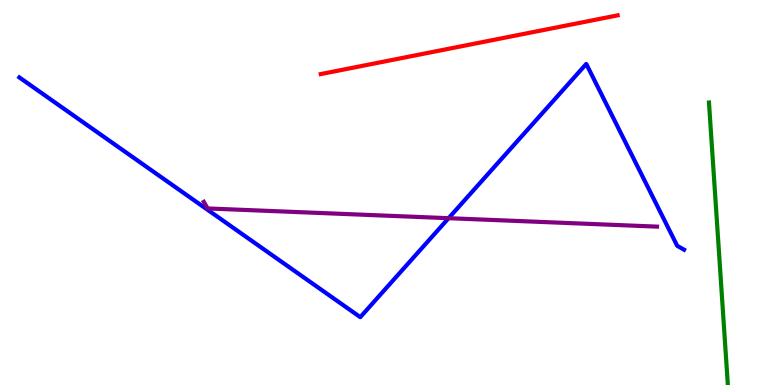[{'lines': ['blue', 'red'], 'intersections': []}, {'lines': ['green', 'red'], 'intersections': []}, {'lines': ['purple', 'red'], 'intersections': []}, {'lines': ['blue', 'green'], 'intersections': []}, {'lines': ['blue', 'purple'], 'intersections': [{'x': 5.79, 'y': 4.33}]}, {'lines': ['green', 'purple'], 'intersections': []}]